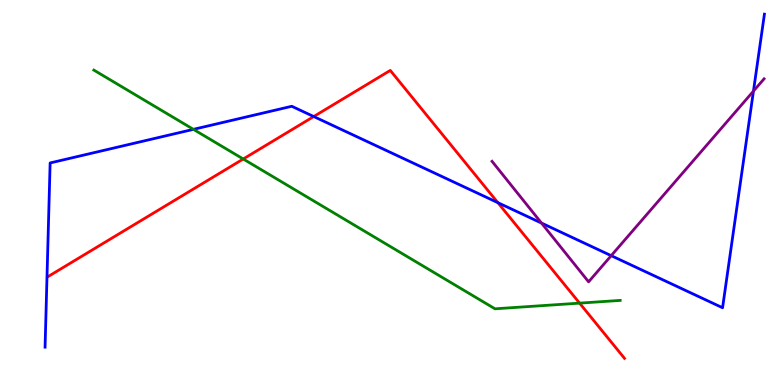[{'lines': ['blue', 'red'], 'intersections': [{'x': 4.05, 'y': 6.97}, {'x': 6.42, 'y': 4.74}]}, {'lines': ['green', 'red'], 'intersections': [{'x': 3.14, 'y': 5.87}, {'x': 7.48, 'y': 2.13}]}, {'lines': ['purple', 'red'], 'intersections': []}, {'lines': ['blue', 'green'], 'intersections': [{'x': 2.5, 'y': 6.64}]}, {'lines': ['blue', 'purple'], 'intersections': [{'x': 6.99, 'y': 4.21}, {'x': 7.89, 'y': 3.36}, {'x': 9.72, 'y': 7.63}]}, {'lines': ['green', 'purple'], 'intersections': []}]